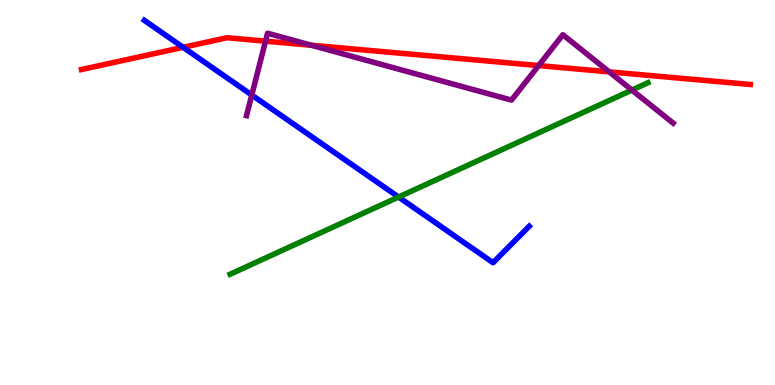[{'lines': ['blue', 'red'], 'intersections': [{'x': 2.36, 'y': 8.77}]}, {'lines': ['green', 'red'], 'intersections': []}, {'lines': ['purple', 'red'], 'intersections': [{'x': 3.43, 'y': 8.93}, {'x': 4.02, 'y': 8.82}, {'x': 6.95, 'y': 8.3}, {'x': 7.86, 'y': 8.13}]}, {'lines': ['blue', 'green'], 'intersections': [{'x': 5.14, 'y': 4.88}]}, {'lines': ['blue', 'purple'], 'intersections': [{'x': 3.25, 'y': 7.53}]}, {'lines': ['green', 'purple'], 'intersections': [{'x': 8.15, 'y': 7.66}]}]